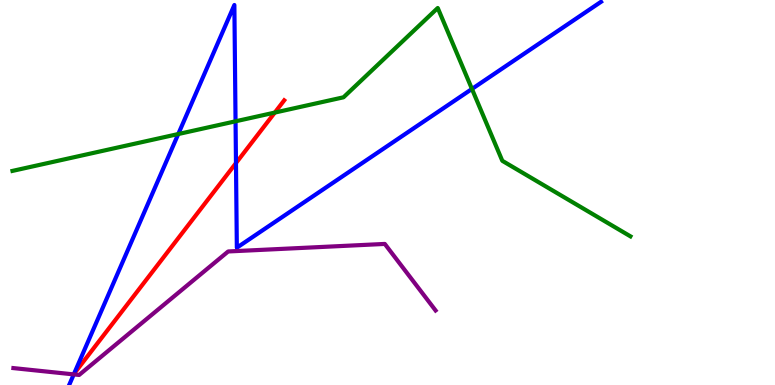[{'lines': ['blue', 'red'], 'intersections': [{'x': 3.04, 'y': 5.76}]}, {'lines': ['green', 'red'], 'intersections': [{'x': 3.55, 'y': 7.08}]}, {'lines': ['purple', 'red'], 'intersections': []}, {'lines': ['blue', 'green'], 'intersections': [{'x': 2.3, 'y': 6.52}, {'x': 3.04, 'y': 6.85}, {'x': 6.09, 'y': 7.69}]}, {'lines': ['blue', 'purple'], 'intersections': [{'x': 0.952, 'y': 0.275}]}, {'lines': ['green', 'purple'], 'intersections': []}]